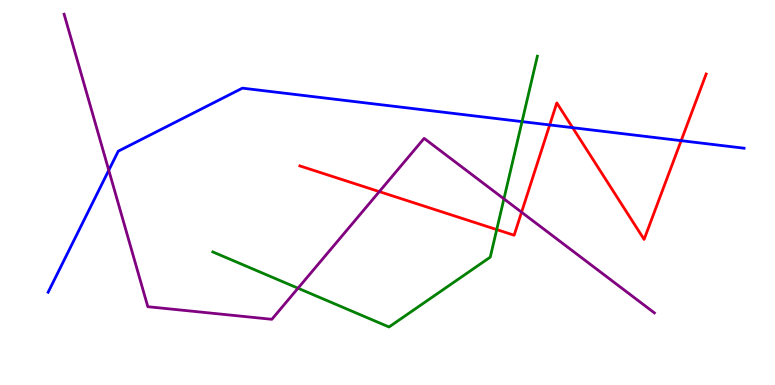[{'lines': ['blue', 'red'], 'intersections': [{'x': 7.09, 'y': 6.75}, {'x': 7.39, 'y': 6.68}, {'x': 8.79, 'y': 6.35}]}, {'lines': ['green', 'red'], 'intersections': [{'x': 6.41, 'y': 4.04}]}, {'lines': ['purple', 'red'], 'intersections': [{'x': 4.89, 'y': 5.02}, {'x': 6.73, 'y': 4.49}]}, {'lines': ['blue', 'green'], 'intersections': [{'x': 6.74, 'y': 6.84}]}, {'lines': ['blue', 'purple'], 'intersections': [{'x': 1.4, 'y': 5.58}]}, {'lines': ['green', 'purple'], 'intersections': [{'x': 3.85, 'y': 2.51}, {'x': 6.5, 'y': 4.84}]}]